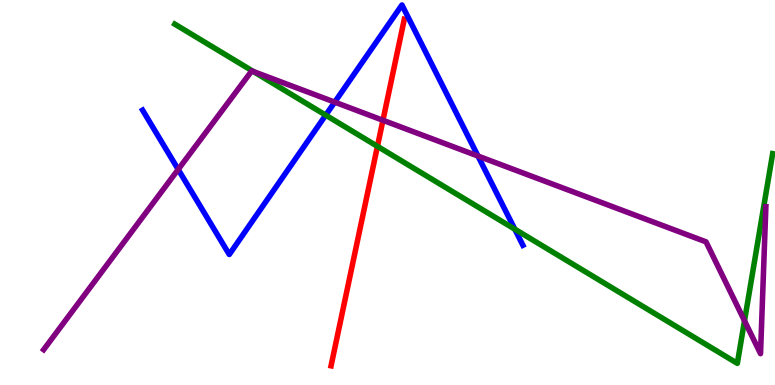[{'lines': ['blue', 'red'], 'intersections': []}, {'lines': ['green', 'red'], 'intersections': [{'x': 4.87, 'y': 6.2}]}, {'lines': ['purple', 'red'], 'intersections': [{'x': 4.94, 'y': 6.88}]}, {'lines': ['blue', 'green'], 'intersections': [{'x': 4.2, 'y': 7.01}, {'x': 6.64, 'y': 4.05}]}, {'lines': ['blue', 'purple'], 'intersections': [{'x': 2.3, 'y': 5.6}, {'x': 4.32, 'y': 7.35}, {'x': 6.17, 'y': 5.95}]}, {'lines': ['green', 'purple'], 'intersections': [{'x': 3.27, 'y': 8.14}, {'x': 9.61, 'y': 1.67}]}]